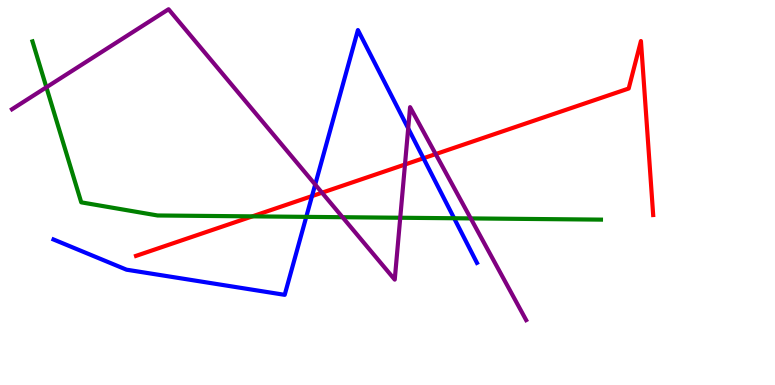[{'lines': ['blue', 'red'], 'intersections': [{'x': 4.03, 'y': 4.91}, {'x': 5.46, 'y': 5.89}]}, {'lines': ['green', 'red'], 'intersections': [{'x': 3.26, 'y': 4.38}]}, {'lines': ['purple', 'red'], 'intersections': [{'x': 4.16, 'y': 4.99}, {'x': 5.23, 'y': 5.73}, {'x': 5.62, 'y': 6.0}]}, {'lines': ['blue', 'green'], 'intersections': [{'x': 3.95, 'y': 4.37}, {'x': 5.86, 'y': 4.33}]}, {'lines': ['blue', 'purple'], 'intersections': [{'x': 4.07, 'y': 5.21}, {'x': 5.27, 'y': 6.67}]}, {'lines': ['green', 'purple'], 'intersections': [{'x': 0.598, 'y': 7.73}, {'x': 4.42, 'y': 4.36}, {'x': 5.16, 'y': 4.34}, {'x': 6.07, 'y': 4.33}]}]